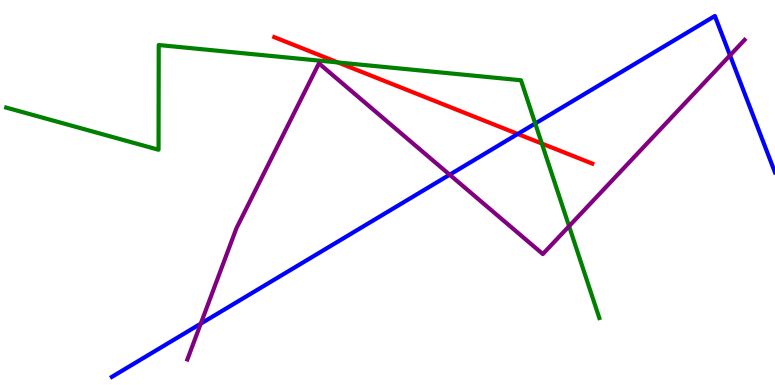[{'lines': ['blue', 'red'], 'intersections': [{'x': 6.68, 'y': 6.52}]}, {'lines': ['green', 'red'], 'intersections': [{'x': 4.36, 'y': 8.38}, {'x': 6.99, 'y': 6.27}]}, {'lines': ['purple', 'red'], 'intersections': []}, {'lines': ['blue', 'green'], 'intersections': [{'x': 6.91, 'y': 6.79}]}, {'lines': ['blue', 'purple'], 'intersections': [{'x': 2.59, 'y': 1.59}, {'x': 5.8, 'y': 5.46}, {'x': 9.42, 'y': 8.56}]}, {'lines': ['green', 'purple'], 'intersections': [{'x': 7.34, 'y': 4.12}]}]